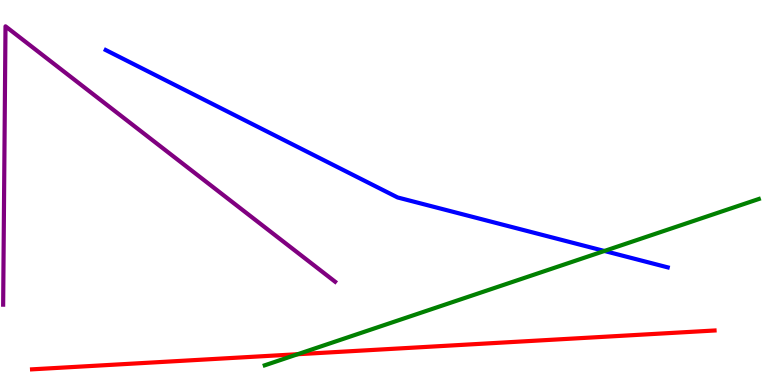[{'lines': ['blue', 'red'], 'intersections': []}, {'lines': ['green', 'red'], 'intersections': [{'x': 3.84, 'y': 0.799}]}, {'lines': ['purple', 'red'], 'intersections': []}, {'lines': ['blue', 'green'], 'intersections': [{'x': 7.8, 'y': 3.48}]}, {'lines': ['blue', 'purple'], 'intersections': []}, {'lines': ['green', 'purple'], 'intersections': []}]